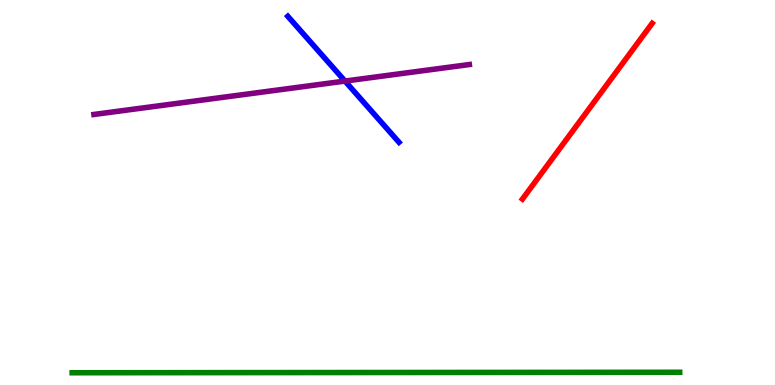[{'lines': ['blue', 'red'], 'intersections': []}, {'lines': ['green', 'red'], 'intersections': []}, {'lines': ['purple', 'red'], 'intersections': []}, {'lines': ['blue', 'green'], 'intersections': []}, {'lines': ['blue', 'purple'], 'intersections': [{'x': 4.45, 'y': 7.89}]}, {'lines': ['green', 'purple'], 'intersections': []}]